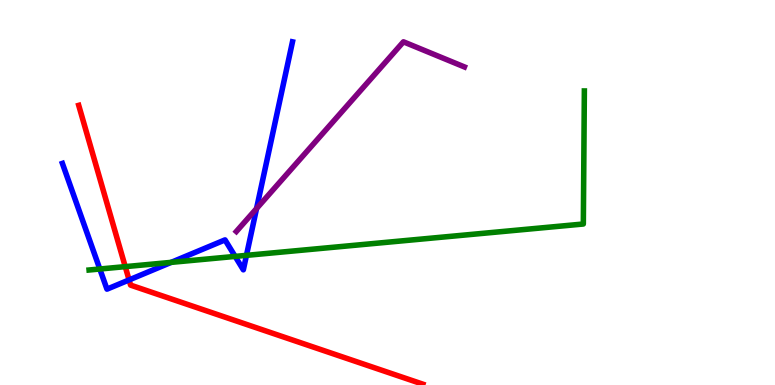[{'lines': ['blue', 'red'], 'intersections': [{'x': 1.67, 'y': 2.73}]}, {'lines': ['green', 'red'], 'intersections': [{'x': 1.62, 'y': 3.07}]}, {'lines': ['purple', 'red'], 'intersections': []}, {'lines': ['blue', 'green'], 'intersections': [{'x': 1.29, 'y': 3.01}, {'x': 2.21, 'y': 3.19}, {'x': 3.03, 'y': 3.34}, {'x': 3.18, 'y': 3.37}]}, {'lines': ['blue', 'purple'], 'intersections': [{'x': 3.31, 'y': 4.58}]}, {'lines': ['green', 'purple'], 'intersections': []}]